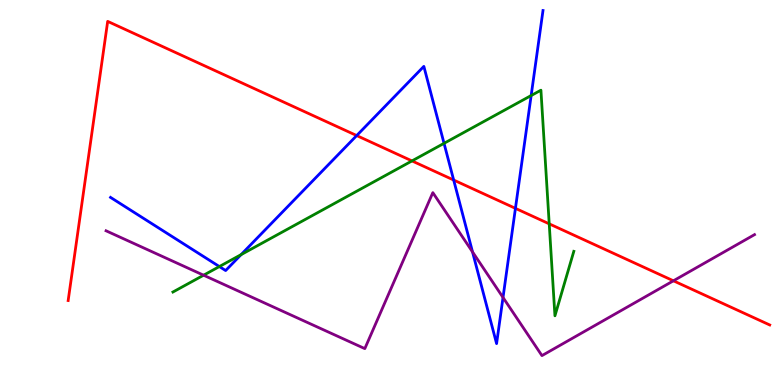[{'lines': ['blue', 'red'], 'intersections': [{'x': 4.6, 'y': 6.48}, {'x': 5.85, 'y': 5.32}, {'x': 6.65, 'y': 4.59}]}, {'lines': ['green', 'red'], 'intersections': [{'x': 5.32, 'y': 5.82}, {'x': 7.09, 'y': 4.19}]}, {'lines': ['purple', 'red'], 'intersections': [{'x': 8.69, 'y': 2.71}]}, {'lines': ['blue', 'green'], 'intersections': [{'x': 2.83, 'y': 3.08}, {'x': 3.11, 'y': 3.39}, {'x': 5.73, 'y': 6.28}, {'x': 6.85, 'y': 7.52}]}, {'lines': ['blue', 'purple'], 'intersections': [{'x': 6.1, 'y': 3.46}, {'x': 6.49, 'y': 2.27}]}, {'lines': ['green', 'purple'], 'intersections': [{'x': 2.63, 'y': 2.85}]}]